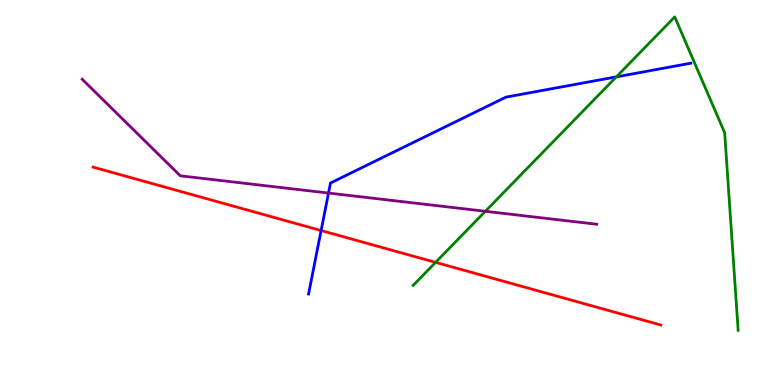[{'lines': ['blue', 'red'], 'intersections': [{'x': 4.14, 'y': 4.01}]}, {'lines': ['green', 'red'], 'intersections': [{'x': 5.62, 'y': 3.19}]}, {'lines': ['purple', 'red'], 'intersections': []}, {'lines': ['blue', 'green'], 'intersections': [{'x': 7.95, 'y': 8.0}]}, {'lines': ['blue', 'purple'], 'intersections': [{'x': 4.24, 'y': 4.99}]}, {'lines': ['green', 'purple'], 'intersections': [{'x': 6.26, 'y': 4.51}]}]